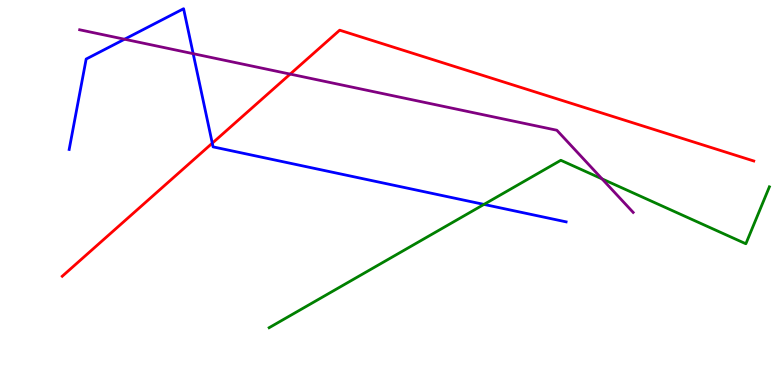[{'lines': ['blue', 'red'], 'intersections': [{'x': 2.74, 'y': 6.28}]}, {'lines': ['green', 'red'], 'intersections': []}, {'lines': ['purple', 'red'], 'intersections': [{'x': 3.74, 'y': 8.08}]}, {'lines': ['blue', 'green'], 'intersections': [{'x': 6.24, 'y': 4.69}]}, {'lines': ['blue', 'purple'], 'intersections': [{'x': 1.61, 'y': 8.98}, {'x': 2.49, 'y': 8.61}]}, {'lines': ['green', 'purple'], 'intersections': [{'x': 7.77, 'y': 5.35}]}]